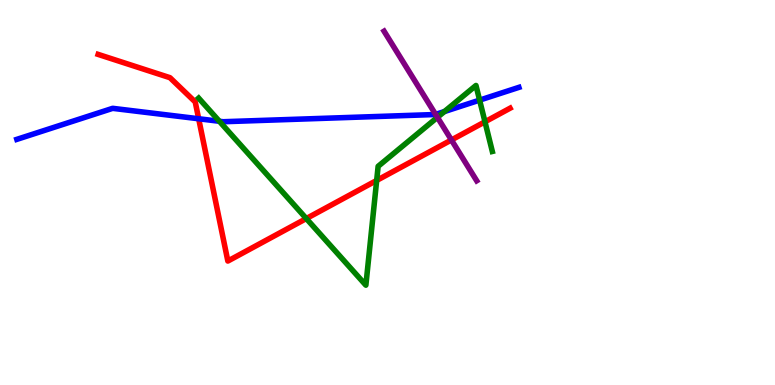[{'lines': ['blue', 'red'], 'intersections': [{'x': 2.56, 'y': 6.92}]}, {'lines': ['green', 'red'], 'intersections': [{'x': 3.95, 'y': 4.32}, {'x': 4.86, 'y': 5.31}, {'x': 6.26, 'y': 6.84}]}, {'lines': ['purple', 'red'], 'intersections': [{'x': 5.82, 'y': 6.36}]}, {'lines': ['blue', 'green'], 'intersections': [{'x': 2.83, 'y': 6.85}, {'x': 5.73, 'y': 7.1}, {'x': 6.19, 'y': 7.4}]}, {'lines': ['blue', 'purple'], 'intersections': [{'x': 5.62, 'y': 7.03}]}, {'lines': ['green', 'purple'], 'intersections': [{'x': 5.64, 'y': 6.95}]}]